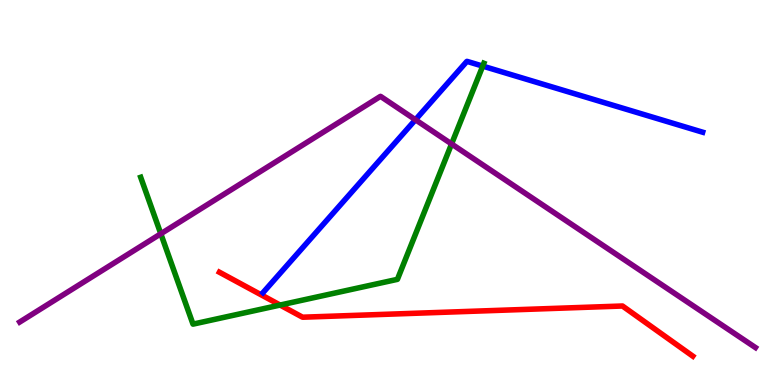[{'lines': ['blue', 'red'], 'intersections': []}, {'lines': ['green', 'red'], 'intersections': [{'x': 3.61, 'y': 2.08}]}, {'lines': ['purple', 'red'], 'intersections': []}, {'lines': ['blue', 'green'], 'intersections': [{'x': 6.23, 'y': 8.28}]}, {'lines': ['blue', 'purple'], 'intersections': [{'x': 5.36, 'y': 6.89}]}, {'lines': ['green', 'purple'], 'intersections': [{'x': 2.08, 'y': 3.93}, {'x': 5.83, 'y': 6.26}]}]